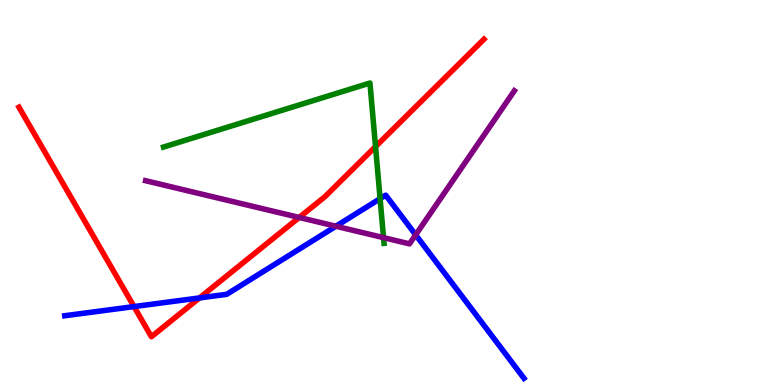[{'lines': ['blue', 'red'], 'intersections': [{'x': 1.73, 'y': 2.04}, {'x': 2.57, 'y': 2.26}]}, {'lines': ['green', 'red'], 'intersections': [{'x': 4.85, 'y': 6.19}]}, {'lines': ['purple', 'red'], 'intersections': [{'x': 3.86, 'y': 4.35}]}, {'lines': ['blue', 'green'], 'intersections': [{'x': 4.9, 'y': 4.84}]}, {'lines': ['blue', 'purple'], 'intersections': [{'x': 4.33, 'y': 4.12}, {'x': 5.36, 'y': 3.9}]}, {'lines': ['green', 'purple'], 'intersections': [{'x': 4.95, 'y': 3.83}]}]